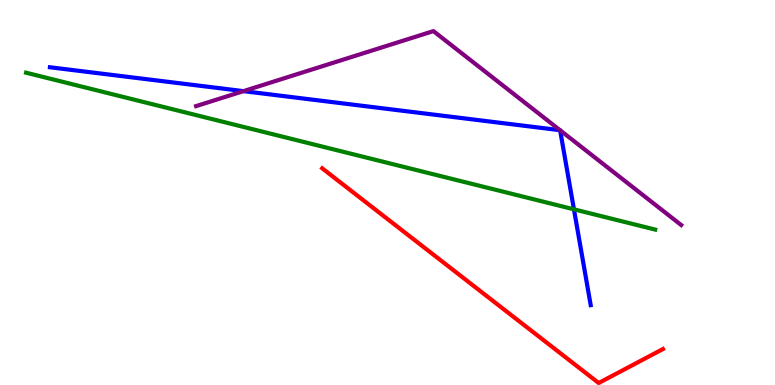[{'lines': ['blue', 'red'], 'intersections': []}, {'lines': ['green', 'red'], 'intersections': []}, {'lines': ['purple', 'red'], 'intersections': []}, {'lines': ['blue', 'green'], 'intersections': [{'x': 7.41, 'y': 4.56}]}, {'lines': ['blue', 'purple'], 'intersections': [{'x': 3.14, 'y': 7.63}, {'x': 7.23, 'y': 6.62}, {'x': 7.23, 'y': 6.62}]}, {'lines': ['green', 'purple'], 'intersections': []}]